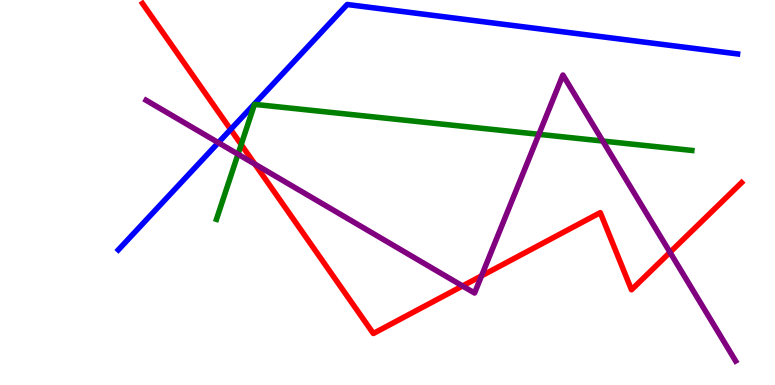[{'lines': ['blue', 'red'], 'intersections': [{'x': 2.98, 'y': 6.64}]}, {'lines': ['green', 'red'], 'intersections': [{'x': 3.11, 'y': 6.25}]}, {'lines': ['purple', 'red'], 'intersections': [{'x': 3.29, 'y': 5.74}, {'x': 5.97, 'y': 2.57}, {'x': 6.21, 'y': 2.83}, {'x': 8.65, 'y': 3.45}]}, {'lines': ['blue', 'green'], 'intersections': []}, {'lines': ['blue', 'purple'], 'intersections': [{'x': 2.82, 'y': 6.29}]}, {'lines': ['green', 'purple'], 'intersections': [{'x': 3.07, 'y': 5.99}, {'x': 6.95, 'y': 6.51}, {'x': 7.78, 'y': 6.34}]}]